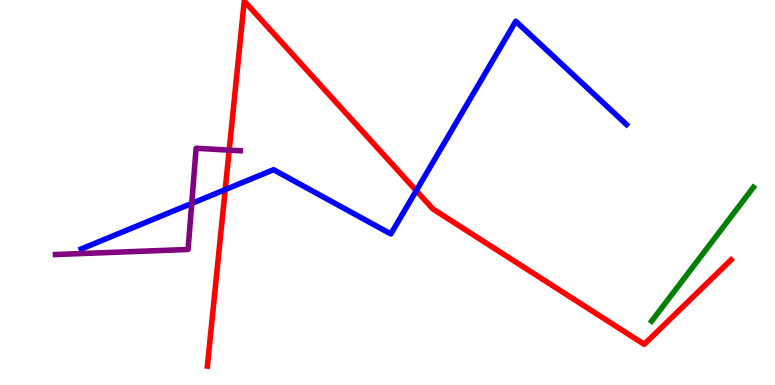[{'lines': ['blue', 'red'], 'intersections': [{'x': 2.91, 'y': 5.07}, {'x': 5.37, 'y': 5.05}]}, {'lines': ['green', 'red'], 'intersections': []}, {'lines': ['purple', 'red'], 'intersections': [{'x': 2.96, 'y': 6.1}]}, {'lines': ['blue', 'green'], 'intersections': []}, {'lines': ['blue', 'purple'], 'intersections': [{'x': 2.47, 'y': 4.72}]}, {'lines': ['green', 'purple'], 'intersections': []}]